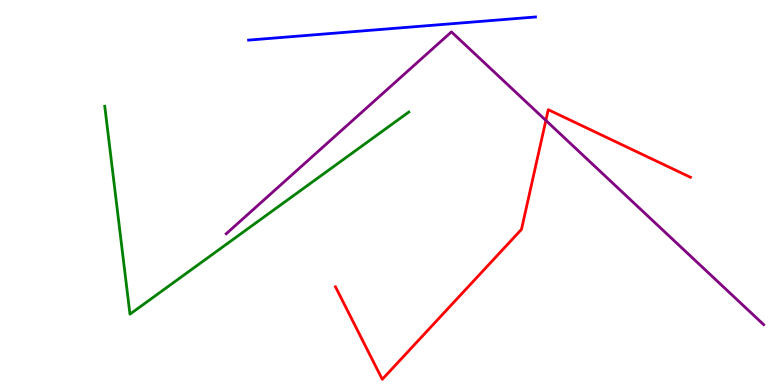[{'lines': ['blue', 'red'], 'intersections': []}, {'lines': ['green', 'red'], 'intersections': []}, {'lines': ['purple', 'red'], 'intersections': [{'x': 7.04, 'y': 6.87}]}, {'lines': ['blue', 'green'], 'intersections': []}, {'lines': ['blue', 'purple'], 'intersections': []}, {'lines': ['green', 'purple'], 'intersections': []}]